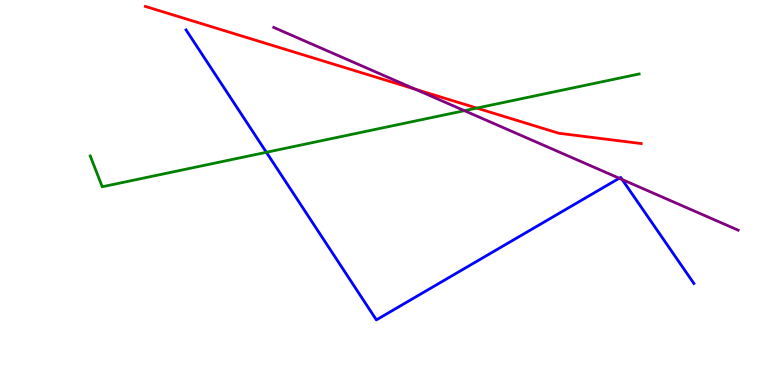[{'lines': ['blue', 'red'], 'intersections': []}, {'lines': ['green', 'red'], 'intersections': [{'x': 6.15, 'y': 7.19}]}, {'lines': ['purple', 'red'], 'intersections': [{'x': 5.36, 'y': 7.68}]}, {'lines': ['blue', 'green'], 'intersections': [{'x': 3.44, 'y': 6.04}]}, {'lines': ['blue', 'purple'], 'intersections': [{'x': 7.99, 'y': 5.37}, {'x': 8.03, 'y': 5.34}]}, {'lines': ['green', 'purple'], 'intersections': [{'x': 5.99, 'y': 7.13}]}]